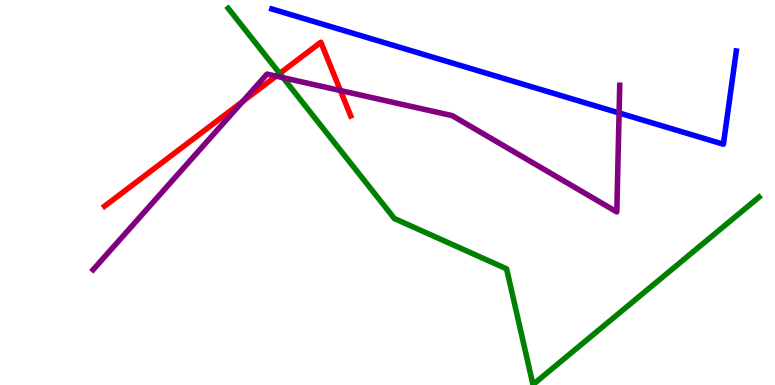[{'lines': ['blue', 'red'], 'intersections': []}, {'lines': ['green', 'red'], 'intersections': [{'x': 3.61, 'y': 8.09}]}, {'lines': ['purple', 'red'], 'intersections': [{'x': 3.13, 'y': 7.36}, {'x': 3.56, 'y': 8.02}, {'x': 4.39, 'y': 7.65}]}, {'lines': ['blue', 'green'], 'intersections': []}, {'lines': ['blue', 'purple'], 'intersections': [{'x': 7.99, 'y': 7.07}]}, {'lines': ['green', 'purple'], 'intersections': [{'x': 3.65, 'y': 7.98}]}]